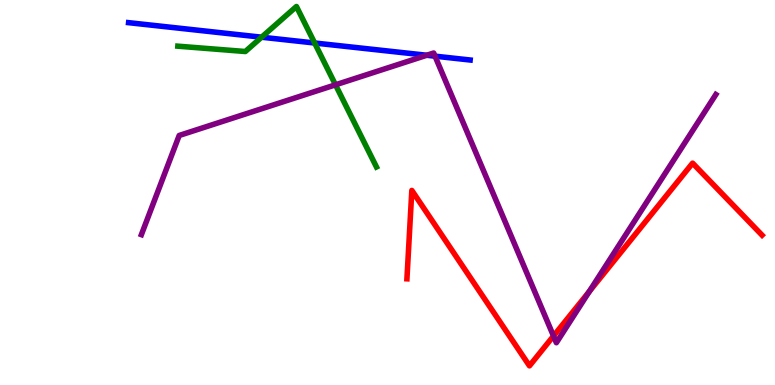[{'lines': ['blue', 'red'], 'intersections': []}, {'lines': ['green', 'red'], 'intersections': []}, {'lines': ['purple', 'red'], 'intersections': [{'x': 7.14, 'y': 1.27}, {'x': 7.6, 'y': 2.43}]}, {'lines': ['blue', 'green'], 'intersections': [{'x': 3.38, 'y': 9.03}, {'x': 4.06, 'y': 8.88}]}, {'lines': ['blue', 'purple'], 'intersections': [{'x': 5.51, 'y': 8.56}, {'x': 5.61, 'y': 8.54}]}, {'lines': ['green', 'purple'], 'intersections': [{'x': 4.33, 'y': 7.8}]}]